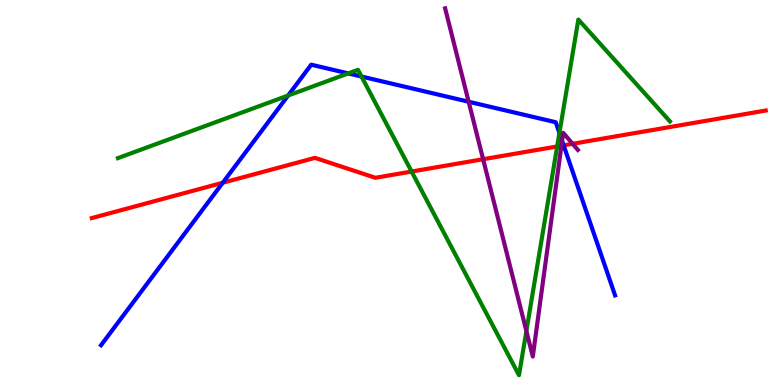[{'lines': ['blue', 'red'], 'intersections': [{'x': 2.87, 'y': 5.25}, {'x': 7.27, 'y': 6.22}]}, {'lines': ['green', 'red'], 'intersections': [{'x': 5.31, 'y': 5.54}, {'x': 7.19, 'y': 6.2}]}, {'lines': ['purple', 'red'], 'intersections': [{'x': 6.23, 'y': 5.86}, {'x': 7.24, 'y': 6.21}, {'x': 7.39, 'y': 6.26}]}, {'lines': ['blue', 'green'], 'intersections': [{'x': 3.72, 'y': 7.52}, {'x': 4.49, 'y': 8.09}, {'x': 4.66, 'y': 8.01}, {'x': 7.22, 'y': 6.54}]}, {'lines': ['blue', 'purple'], 'intersections': [{'x': 6.05, 'y': 7.36}, {'x': 7.25, 'y': 6.34}]}, {'lines': ['green', 'purple'], 'intersections': [{'x': 6.79, 'y': 1.4}]}]